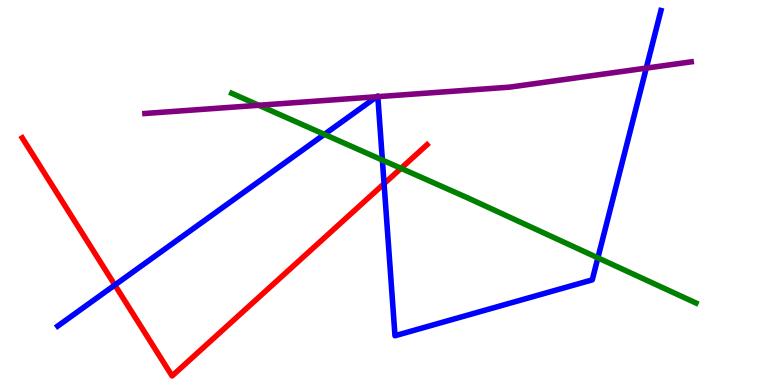[{'lines': ['blue', 'red'], 'intersections': [{'x': 1.48, 'y': 2.6}, {'x': 4.96, 'y': 5.23}]}, {'lines': ['green', 'red'], 'intersections': [{'x': 5.17, 'y': 5.63}]}, {'lines': ['purple', 'red'], 'intersections': []}, {'lines': ['blue', 'green'], 'intersections': [{'x': 4.19, 'y': 6.51}, {'x': 4.93, 'y': 5.84}, {'x': 7.71, 'y': 3.3}]}, {'lines': ['blue', 'purple'], 'intersections': [{'x': 4.86, 'y': 7.49}, {'x': 4.88, 'y': 7.49}, {'x': 8.34, 'y': 8.23}]}, {'lines': ['green', 'purple'], 'intersections': [{'x': 3.34, 'y': 7.27}]}]